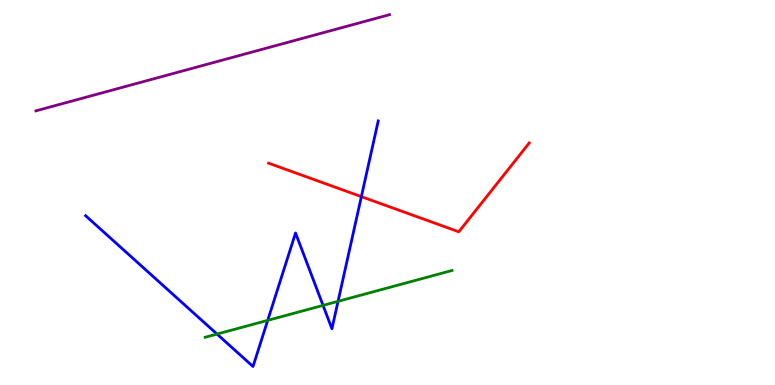[{'lines': ['blue', 'red'], 'intersections': [{'x': 4.66, 'y': 4.89}]}, {'lines': ['green', 'red'], 'intersections': []}, {'lines': ['purple', 'red'], 'intersections': []}, {'lines': ['blue', 'green'], 'intersections': [{'x': 2.8, 'y': 1.32}, {'x': 3.45, 'y': 1.68}, {'x': 4.17, 'y': 2.07}, {'x': 4.36, 'y': 2.17}]}, {'lines': ['blue', 'purple'], 'intersections': []}, {'lines': ['green', 'purple'], 'intersections': []}]